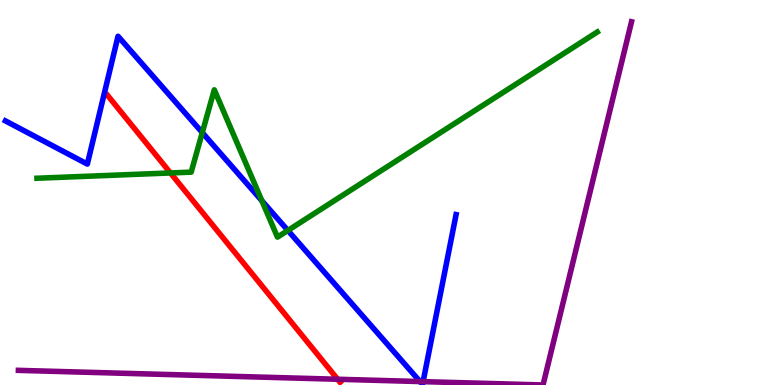[{'lines': ['blue', 'red'], 'intersections': []}, {'lines': ['green', 'red'], 'intersections': [{'x': 2.2, 'y': 5.51}]}, {'lines': ['purple', 'red'], 'intersections': [{'x': 4.36, 'y': 0.149}]}, {'lines': ['blue', 'green'], 'intersections': [{'x': 2.61, 'y': 6.56}, {'x': 3.38, 'y': 4.79}, {'x': 3.71, 'y': 4.01}]}, {'lines': ['blue', 'purple'], 'intersections': [{'x': 5.42, 'y': 0.0896}, {'x': 5.46, 'y': 0.0873}]}, {'lines': ['green', 'purple'], 'intersections': []}]